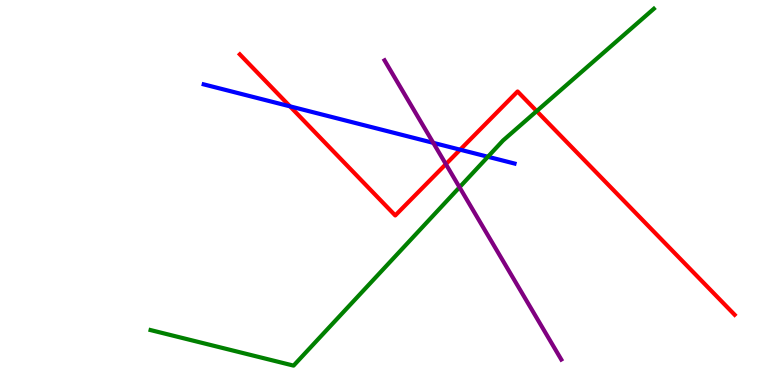[{'lines': ['blue', 'red'], 'intersections': [{'x': 3.74, 'y': 7.24}, {'x': 5.94, 'y': 6.11}]}, {'lines': ['green', 'red'], 'intersections': [{'x': 6.92, 'y': 7.11}]}, {'lines': ['purple', 'red'], 'intersections': [{'x': 5.75, 'y': 5.74}]}, {'lines': ['blue', 'green'], 'intersections': [{'x': 6.3, 'y': 5.93}]}, {'lines': ['blue', 'purple'], 'intersections': [{'x': 5.59, 'y': 6.29}]}, {'lines': ['green', 'purple'], 'intersections': [{'x': 5.93, 'y': 5.14}]}]